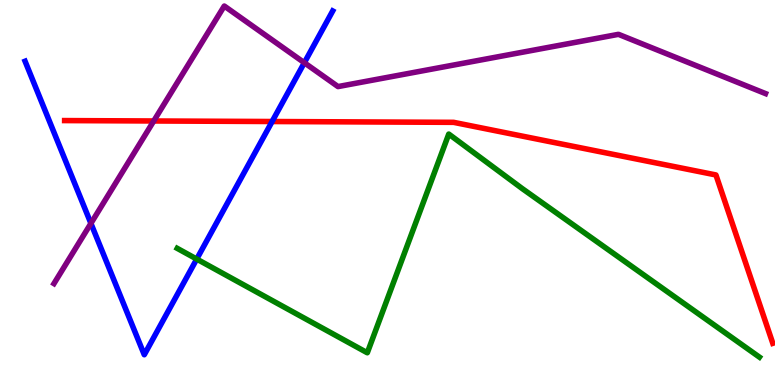[{'lines': ['blue', 'red'], 'intersections': [{'x': 3.51, 'y': 6.84}]}, {'lines': ['green', 'red'], 'intersections': []}, {'lines': ['purple', 'red'], 'intersections': [{'x': 1.98, 'y': 6.86}]}, {'lines': ['blue', 'green'], 'intersections': [{'x': 2.54, 'y': 3.27}]}, {'lines': ['blue', 'purple'], 'intersections': [{'x': 1.17, 'y': 4.2}, {'x': 3.93, 'y': 8.37}]}, {'lines': ['green', 'purple'], 'intersections': []}]